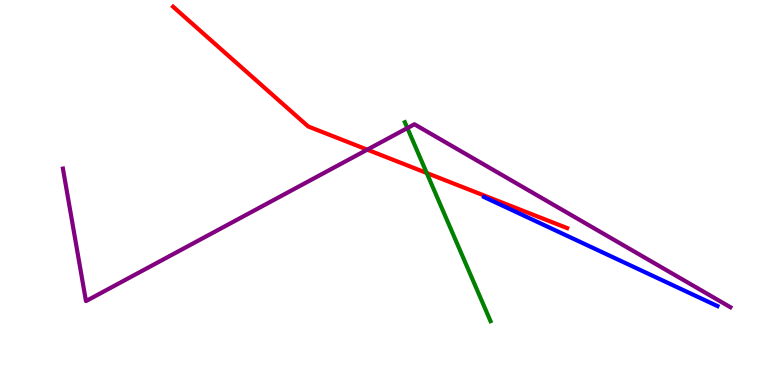[{'lines': ['blue', 'red'], 'intersections': []}, {'lines': ['green', 'red'], 'intersections': [{'x': 5.51, 'y': 5.51}]}, {'lines': ['purple', 'red'], 'intersections': [{'x': 4.74, 'y': 6.11}]}, {'lines': ['blue', 'green'], 'intersections': []}, {'lines': ['blue', 'purple'], 'intersections': []}, {'lines': ['green', 'purple'], 'intersections': [{'x': 5.26, 'y': 6.67}]}]